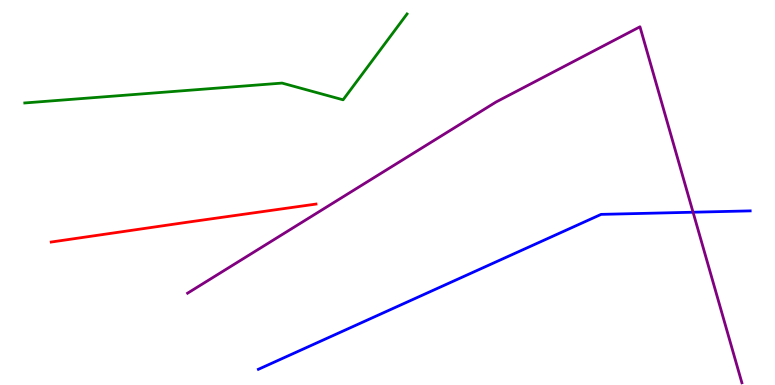[{'lines': ['blue', 'red'], 'intersections': []}, {'lines': ['green', 'red'], 'intersections': []}, {'lines': ['purple', 'red'], 'intersections': []}, {'lines': ['blue', 'green'], 'intersections': []}, {'lines': ['blue', 'purple'], 'intersections': [{'x': 8.94, 'y': 4.49}]}, {'lines': ['green', 'purple'], 'intersections': []}]